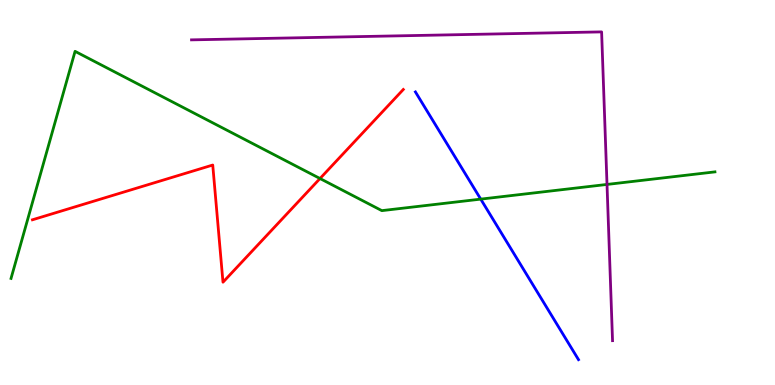[{'lines': ['blue', 'red'], 'intersections': []}, {'lines': ['green', 'red'], 'intersections': [{'x': 4.13, 'y': 5.36}]}, {'lines': ['purple', 'red'], 'intersections': []}, {'lines': ['blue', 'green'], 'intersections': [{'x': 6.2, 'y': 4.83}]}, {'lines': ['blue', 'purple'], 'intersections': []}, {'lines': ['green', 'purple'], 'intersections': [{'x': 7.83, 'y': 5.21}]}]